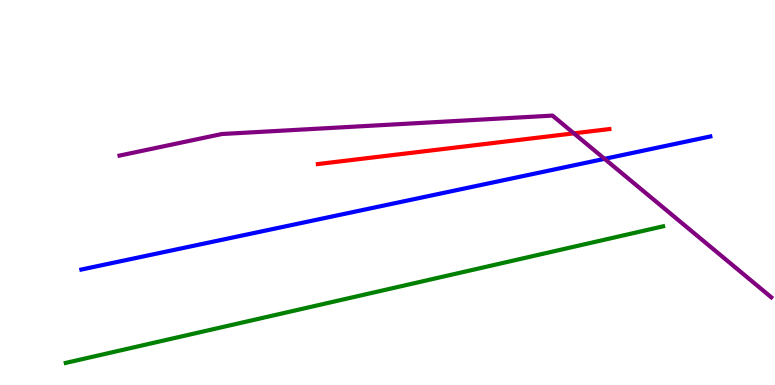[{'lines': ['blue', 'red'], 'intersections': []}, {'lines': ['green', 'red'], 'intersections': []}, {'lines': ['purple', 'red'], 'intersections': [{'x': 7.4, 'y': 6.54}]}, {'lines': ['blue', 'green'], 'intersections': []}, {'lines': ['blue', 'purple'], 'intersections': [{'x': 7.8, 'y': 5.87}]}, {'lines': ['green', 'purple'], 'intersections': []}]